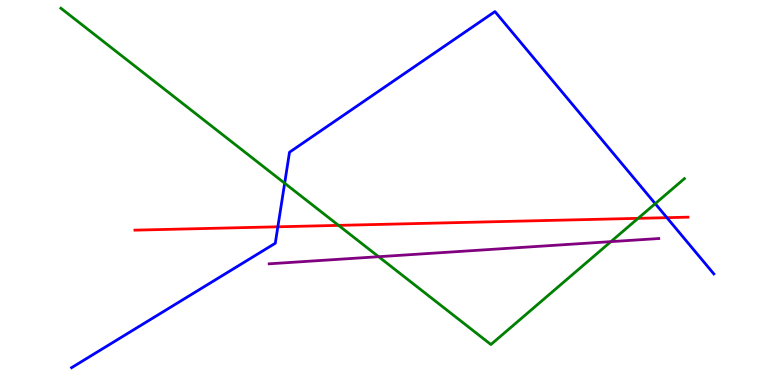[{'lines': ['blue', 'red'], 'intersections': [{'x': 3.59, 'y': 4.11}, {'x': 8.61, 'y': 4.35}]}, {'lines': ['green', 'red'], 'intersections': [{'x': 4.37, 'y': 4.15}, {'x': 8.23, 'y': 4.33}]}, {'lines': ['purple', 'red'], 'intersections': []}, {'lines': ['blue', 'green'], 'intersections': [{'x': 3.67, 'y': 5.24}, {'x': 8.45, 'y': 4.71}]}, {'lines': ['blue', 'purple'], 'intersections': []}, {'lines': ['green', 'purple'], 'intersections': [{'x': 4.89, 'y': 3.33}, {'x': 7.88, 'y': 3.72}]}]